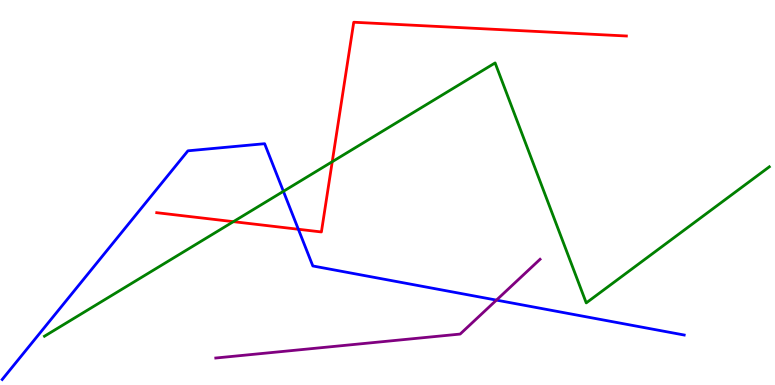[{'lines': ['blue', 'red'], 'intersections': [{'x': 3.85, 'y': 4.05}]}, {'lines': ['green', 'red'], 'intersections': [{'x': 3.01, 'y': 4.24}, {'x': 4.29, 'y': 5.8}]}, {'lines': ['purple', 'red'], 'intersections': []}, {'lines': ['blue', 'green'], 'intersections': [{'x': 3.66, 'y': 5.03}]}, {'lines': ['blue', 'purple'], 'intersections': [{'x': 6.41, 'y': 2.21}]}, {'lines': ['green', 'purple'], 'intersections': []}]